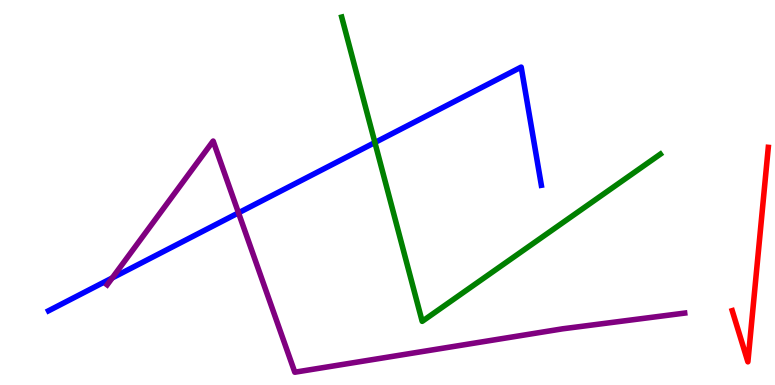[{'lines': ['blue', 'red'], 'intersections': []}, {'lines': ['green', 'red'], 'intersections': []}, {'lines': ['purple', 'red'], 'intersections': []}, {'lines': ['blue', 'green'], 'intersections': [{'x': 4.84, 'y': 6.3}]}, {'lines': ['blue', 'purple'], 'intersections': [{'x': 1.45, 'y': 2.78}, {'x': 3.08, 'y': 4.47}]}, {'lines': ['green', 'purple'], 'intersections': []}]